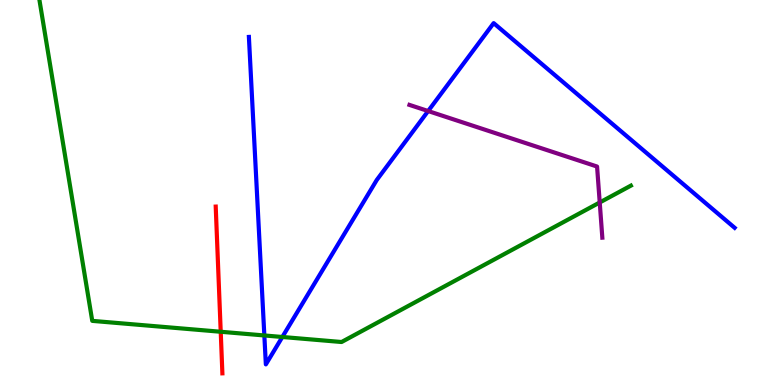[{'lines': ['blue', 'red'], 'intersections': []}, {'lines': ['green', 'red'], 'intersections': [{'x': 2.85, 'y': 1.38}]}, {'lines': ['purple', 'red'], 'intersections': []}, {'lines': ['blue', 'green'], 'intersections': [{'x': 3.41, 'y': 1.29}, {'x': 3.64, 'y': 1.25}]}, {'lines': ['blue', 'purple'], 'intersections': [{'x': 5.52, 'y': 7.12}]}, {'lines': ['green', 'purple'], 'intersections': [{'x': 7.74, 'y': 4.74}]}]